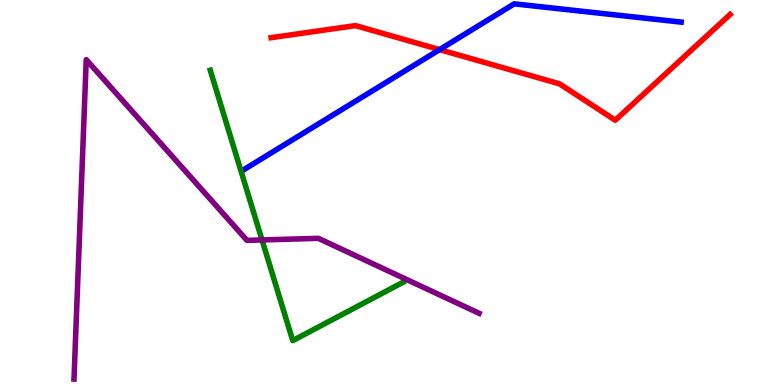[{'lines': ['blue', 'red'], 'intersections': [{'x': 5.67, 'y': 8.71}]}, {'lines': ['green', 'red'], 'intersections': []}, {'lines': ['purple', 'red'], 'intersections': []}, {'lines': ['blue', 'green'], 'intersections': []}, {'lines': ['blue', 'purple'], 'intersections': []}, {'lines': ['green', 'purple'], 'intersections': [{'x': 3.38, 'y': 3.77}]}]